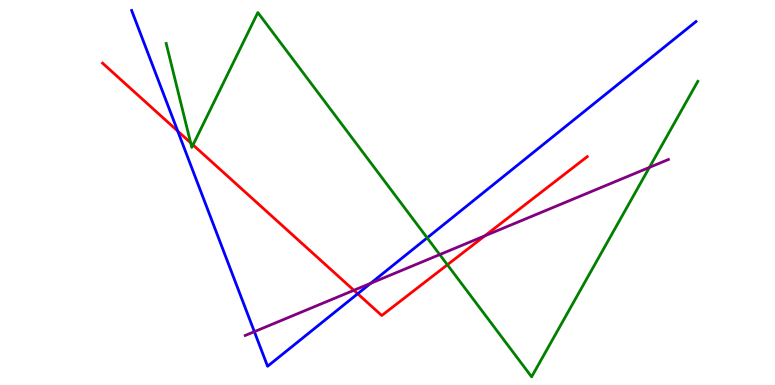[{'lines': ['blue', 'red'], 'intersections': [{'x': 2.29, 'y': 6.6}, {'x': 4.62, 'y': 2.37}]}, {'lines': ['green', 'red'], 'intersections': [{'x': 2.46, 'y': 6.29}, {'x': 2.49, 'y': 6.24}, {'x': 5.77, 'y': 3.12}]}, {'lines': ['purple', 'red'], 'intersections': [{'x': 4.57, 'y': 2.46}, {'x': 6.26, 'y': 3.87}]}, {'lines': ['blue', 'green'], 'intersections': [{'x': 5.51, 'y': 3.82}]}, {'lines': ['blue', 'purple'], 'intersections': [{'x': 3.28, 'y': 1.39}, {'x': 4.78, 'y': 2.64}]}, {'lines': ['green', 'purple'], 'intersections': [{'x': 5.67, 'y': 3.39}, {'x': 8.38, 'y': 5.65}]}]